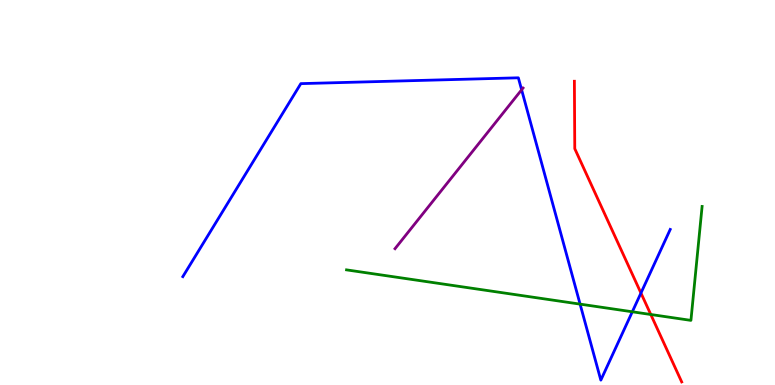[{'lines': ['blue', 'red'], 'intersections': [{'x': 8.27, 'y': 2.39}]}, {'lines': ['green', 'red'], 'intersections': [{'x': 8.4, 'y': 1.83}]}, {'lines': ['purple', 'red'], 'intersections': []}, {'lines': ['blue', 'green'], 'intersections': [{'x': 7.49, 'y': 2.1}, {'x': 8.16, 'y': 1.9}]}, {'lines': ['blue', 'purple'], 'intersections': [{'x': 6.73, 'y': 7.67}]}, {'lines': ['green', 'purple'], 'intersections': []}]